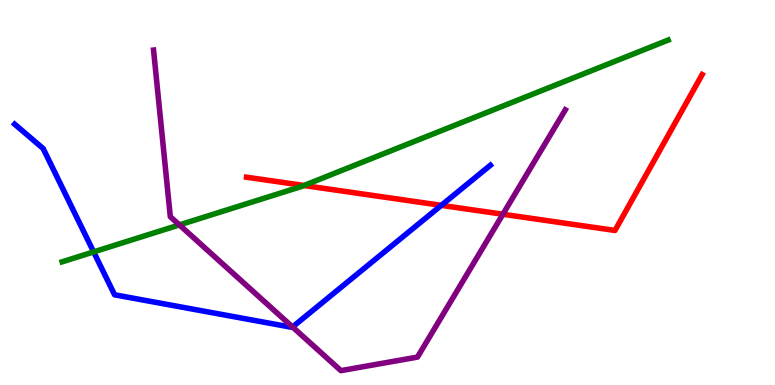[{'lines': ['blue', 'red'], 'intersections': [{'x': 5.69, 'y': 4.67}]}, {'lines': ['green', 'red'], 'intersections': [{'x': 3.92, 'y': 5.18}]}, {'lines': ['purple', 'red'], 'intersections': [{'x': 6.49, 'y': 4.44}]}, {'lines': ['blue', 'green'], 'intersections': [{'x': 1.21, 'y': 3.46}]}, {'lines': ['blue', 'purple'], 'intersections': [{'x': 3.77, 'y': 1.51}]}, {'lines': ['green', 'purple'], 'intersections': [{'x': 2.31, 'y': 4.16}]}]